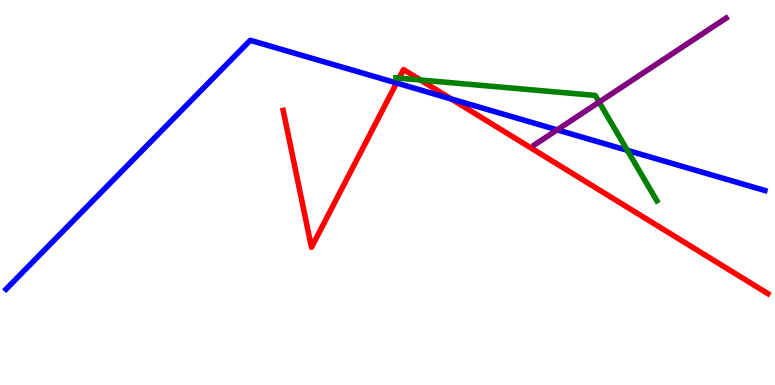[{'lines': ['blue', 'red'], 'intersections': [{'x': 5.12, 'y': 7.84}, {'x': 5.82, 'y': 7.43}]}, {'lines': ['green', 'red'], 'intersections': [{'x': 5.15, 'y': 7.97}, {'x': 5.43, 'y': 7.92}]}, {'lines': ['purple', 'red'], 'intersections': []}, {'lines': ['blue', 'green'], 'intersections': [{'x': 8.09, 'y': 6.1}]}, {'lines': ['blue', 'purple'], 'intersections': [{'x': 7.19, 'y': 6.63}]}, {'lines': ['green', 'purple'], 'intersections': [{'x': 7.73, 'y': 7.35}]}]